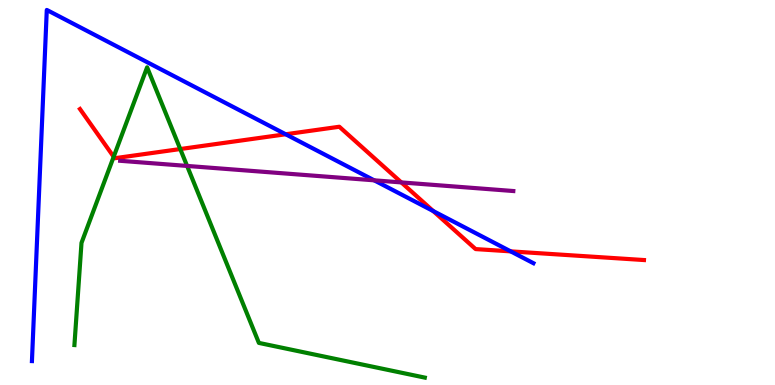[{'lines': ['blue', 'red'], 'intersections': [{'x': 3.69, 'y': 6.51}, {'x': 5.59, 'y': 4.52}, {'x': 6.59, 'y': 3.47}]}, {'lines': ['green', 'red'], 'intersections': [{'x': 1.47, 'y': 5.93}, {'x': 2.33, 'y': 6.13}]}, {'lines': ['purple', 'red'], 'intersections': [{'x': 5.18, 'y': 5.26}]}, {'lines': ['blue', 'green'], 'intersections': []}, {'lines': ['blue', 'purple'], 'intersections': [{'x': 4.83, 'y': 5.32}]}, {'lines': ['green', 'purple'], 'intersections': [{'x': 2.41, 'y': 5.69}]}]